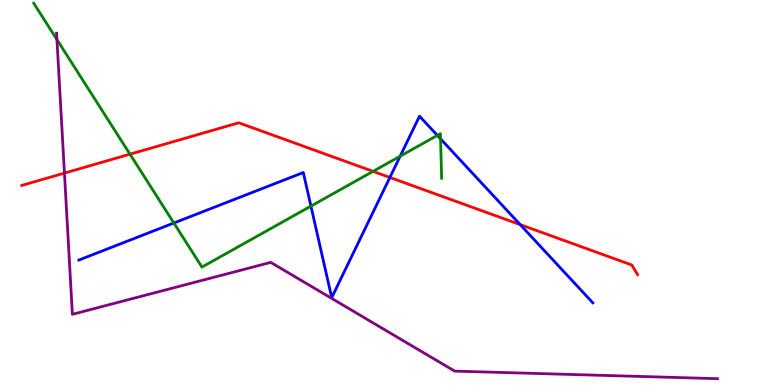[{'lines': ['blue', 'red'], 'intersections': [{'x': 5.03, 'y': 5.39}, {'x': 6.71, 'y': 4.17}]}, {'lines': ['green', 'red'], 'intersections': [{'x': 1.68, 'y': 6.0}, {'x': 4.81, 'y': 5.55}]}, {'lines': ['purple', 'red'], 'intersections': [{'x': 0.832, 'y': 5.5}]}, {'lines': ['blue', 'green'], 'intersections': [{'x': 2.24, 'y': 4.21}, {'x': 4.01, 'y': 4.65}, {'x': 5.16, 'y': 5.94}, {'x': 5.64, 'y': 6.48}, {'x': 5.68, 'y': 6.39}]}, {'lines': ['blue', 'purple'], 'intersections': []}, {'lines': ['green', 'purple'], 'intersections': [{'x': 0.735, 'y': 8.97}]}]